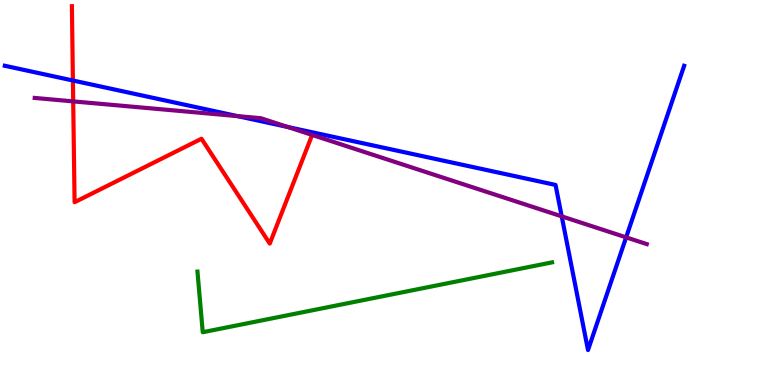[{'lines': ['blue', 'red'], 'intersections': [{'x': 0.941, 'y': 7.91}]}, {'lines': ['green', 'red'], 'intersections': []}, {'lines': ['purple', 'red'], 'intersections': [{'x': 0.945, 'y': 7.37}]}, {'lines': ['blue', 'green'], 'intersections': []}, {'lines': ['blue', 'purple'], 'intersections': [{'x': 3.06, 'y': 6.98}, {'x': 3.71, 'y': 6.7}, {'x': 7.25, 'y': 4.38}, {'x': 8.08, 'y': 3.83}]}, {'lines': ['green', 'purple'], 'intersections': []}]